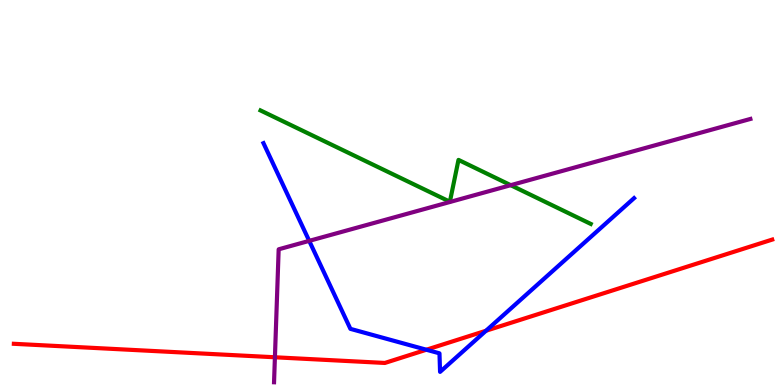[{'lines': ['blue', 'red'], 'intersections': [{'x': 5.5, 'y': 0.916}, {'x': 6.27, 'y': 1.41}]}, {'lines': ['green', 'red'], 'intersections': []}, {'lines': ['purple', 'red'], 'intersections': [{'x': 3.55, 'y': 0.72}]}, {'lines': ['blue', 'green'], 'intersections': []}, {'lines': ['blue', 'purple'], 'intersections': [{'x': 3.99, 'y': 3.74}]}, {'lines': ['green', 'purple'], 'intersections': [{'x': 6.59, 'y': 5.19}]}]